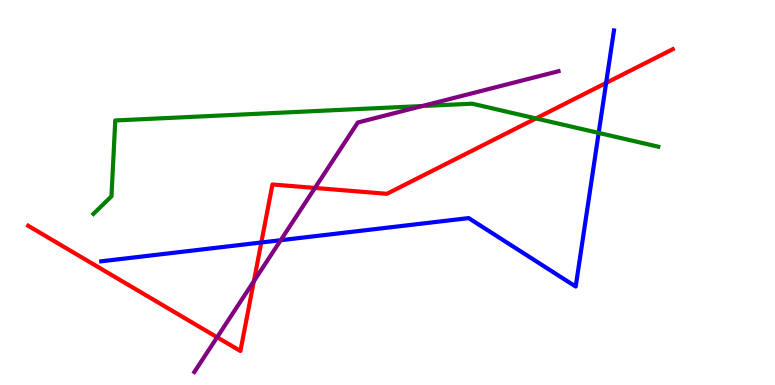[{'lines': ['blue', 'red'], 'intersections': [{'x': 3.37, 'y': 3.7}, {'x': 7.82, 'y': 7.85}]}, {'lines': ['green', 'red'], 'intersections': [{'x': 6.92, 'y': 6.92}]}, {'lines': ['purple', 'red'], 'intersections': [{'x': 2.8, 'y': 1.24}, {'x': 3.28, 'y': 2.7}, {'x': 4.06, 'y': 5.12}]}, {'lines': ['blue', 'green'], 'intersections': [{'x': 7.72, 'y': 6.55}]}, {'lines': ['blue', 'purple'], 'intersections': [{'x': 3.62, 'y': 3.76}]}, {'lines': ['green', 'purple'], 'intersections': [{'x': 5.45, 'y': 7.25}]}]